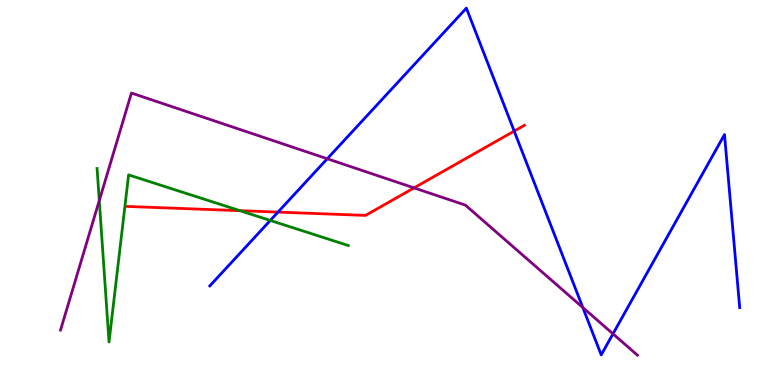[{'lines': ['blue', 'red'], 'intersections': [{'x': 3.59, 'y': 4.49}, {'x': 6.63, 'y': 6.59}]}, {'lines': ['green', 'red'], 'intersections': [{'x': 3.1, 'y': 4.53}]}, {'lines': ['purple', 'red'], 'intersections': [{'x': 5.34, 'y': 5.12}]}, {'lines': ['blue', 'green'], 'intersections': [{'x': 3.49, 'y': 4.27}]}, {'lines': ['blue', 'purple'], 'intersections': [{'x': 4.22, 'y': 5.88}, {'x': 7.52, 'y': 2.01}, {'x': 7.91, 'y': 1.33}]}, {'lines': ['green', 'purple'], 'intersections': [{'x': 1.28, 'y': 4.79}]}]